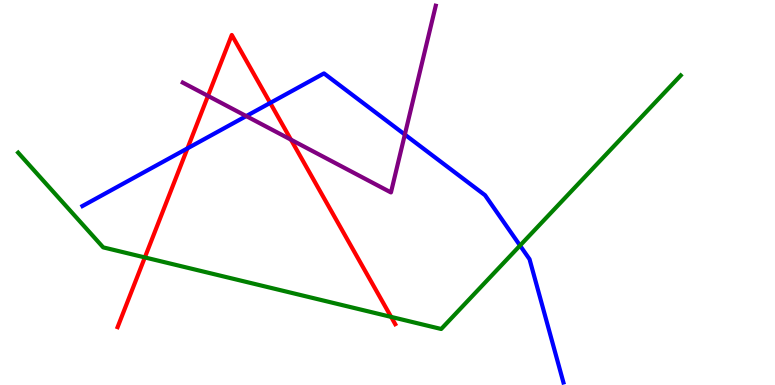[{'lines': ['blue', 'red'], 'intersections': [{'x': 2.42, 'y': 6.15}, {'x': 3.49, 'y': 7.33}]}, {'lines': ['green', 'red'], 'intersections': [{'x': 1.87, 'y': 3.31}, {'x': 5.05, 'y': 1.77}]}, {'lines': ['purple', 'red'], 'intersections': [{'x': 2.68, 'y': 7.51}, {'x': 3.75, 'y': 6.37}]}, {'lines': ['blue', 'green'], 'intersections': [{'x': 6.71, 'y': 3.62}]}, {'lines': ['blue', 'purple'], 'intersections': [{'x': 3.18, 'y': 6.98}, {'x': 5.22, 'y': 6.5}]}, {'lines': ['green', 'purple'], 'intersections': []}]